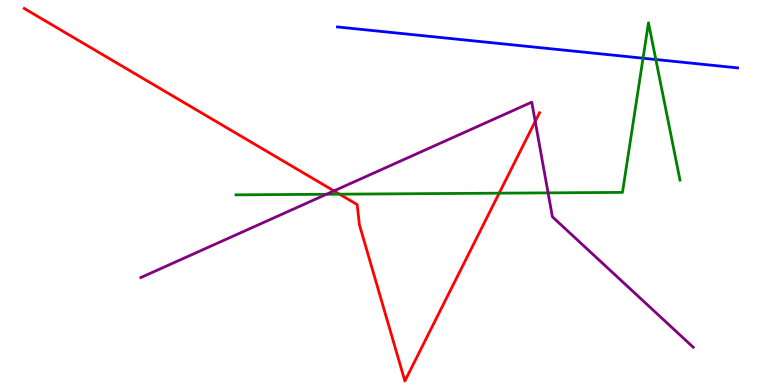[{'lines': ['blue', 'red'], 'intersections': []}, {'lines': ['green', 'red'], 'intersections': [{'x': 4.38, 'y': 4.96}, {'x': 6.44, 'y': 4.98}]}, {'lines': ['purple', 'red'], 'intersections': [{'x': 4.31, 'y': 5.04}, {'x': 6.91, 'y': 6.85}]}, {'lines': ['blue', 'green'], 'intersections': [{'x': 8.3, 'y': 8.49}, {'x': 8.46, 'y': 8.45}]}, {'lines': ['blue', 'purple'], 'intersections': []}, {'lines': ['green', 'purple'], 'intersections': [{'x': 4.21, 'y': 4.95}, {'x': 7.07, 'y': 4.99}]}]